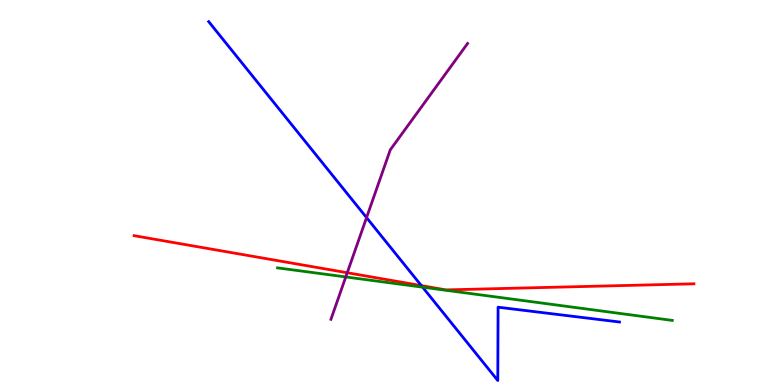[{'lines': ['blue', 'red'], 'intersections': [{'x': 5.44, 'y': 2.58}]}, {'lines': ['green', 'red'], 'intersections': []}, {'lines': ['purple', 'red'], 'intersections': [{'x': 4.48, 'y': 2.92}]}, {'lines': ['blue', 'green'], 'intersections': [{'x': 5.45, 'y': 2.54}]}, {'lines': ['blue', 'purple'], 'intersections': [{'x': 4.73, 'y': 4.35}]}, {'lines': ['green', 'purple'], 'intersections': [{'x': 4.46, 'y': 2.81}]}]